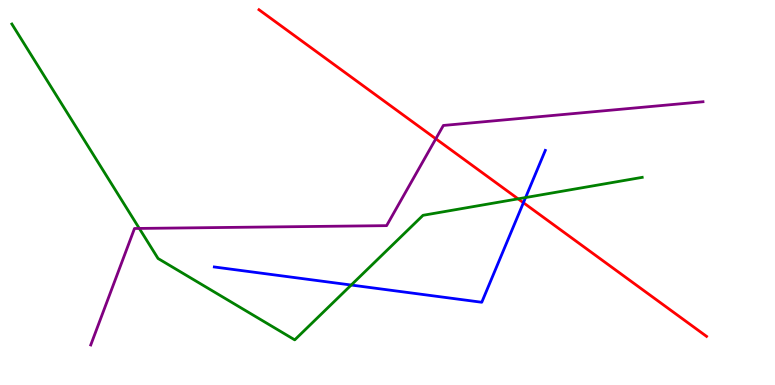[{'lines': ['blue', 'red'], 'intersections': [{'x': 6.75, 'y': 4.73}]}, {'lines': ['green', 'red'], 'intersections': [{'x': 6.69, 'y': 4.84}]}, {'lines': ['purple', 'red'], 'intersections': [{'x': 5.62, 'y': 6.4}]}, {'lines': ['blue', 'green'], 'intersections': [{'x': 4.53, 'y': 2.6}, {'x': 6.78, 'y': 4.87}]}, {'lines': ['blue', 'purple'], 'intersections': []}, {'lines': ['green', 'purple'], 'intersections': [{'x': 1.8, 'y': 4.07}]}]